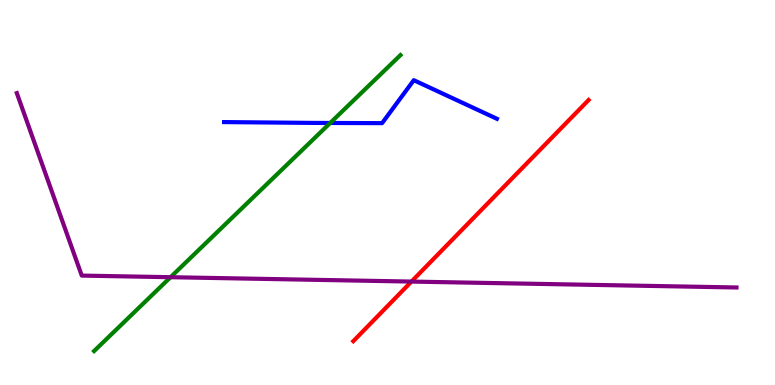[{'lines': ['blue', 'red'], 'intersections': []}, {'lines': ['green', 'red'], 'intersections': []}, {'lines': ['purple', 'red'], 'intersections': [{'x': 5.31, 'y': 2.69}]}, {'lines': ['blue', 'green'], 'intersections': [{'x': 4.26, 'y': 6.81}]}, {'lines': ['blue', 'purple'], 'intersections': []}, {'lines': ['green', 'purple'], 'intersections': [{'x': 2.2, 'y': 2.8}]}]